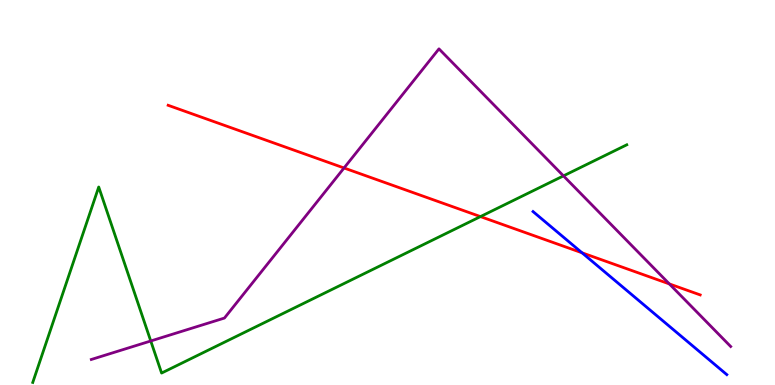[{'lines': ['blue', 'red'], 'intersections': [{'x': 7.51, 'y': 3.43}]}, {'lines': ['green', 'red'], 'intersections': [{'x': 6.2, 'y': 4.37}]}, {'lines': ['purple', 'red'], 'intersections': [{'x': 4.44, 'y': 5.64}, {'x': 8.64, 'y': 2.63}]}, {'lines': ['blue', 'green'], 'intersections': []}, {'lines': ['blue', 'purple'], 'intersections': []}, {'lines': ['green', 'purple'], 'intersections': [{'x': 1.95, 'y': 1.14}, {'x': 7.27, 'y': 5.43}]}]